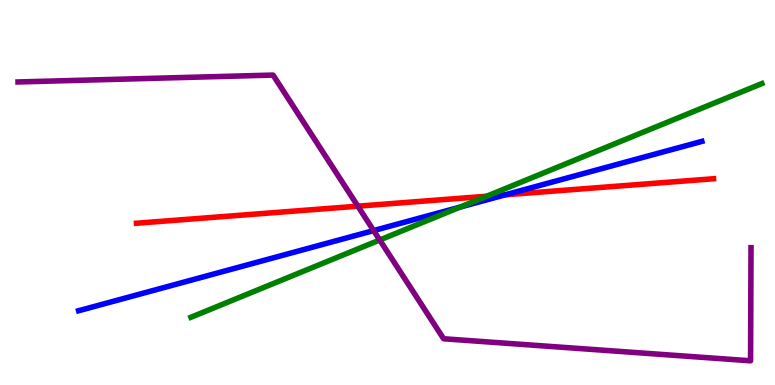[{'lines': ['blue', 'red'], 'intersections': [{'x': 6.52, 'y': 4.94}]}, {'lines': ['green', 'red'], 'intersections': [{'x': 6.28, 'y': 4.9}]}, {'lines': ['purple', 'red'], 'intersections': [{'x': 4.62, 'y': 4.64}]}, {'lines': ['blue', 'green'], 'intersections': [{'x': 5.94, 'y': 4.62}]}, {'lines': ['blue', 'purple'], 'intersections': [{'x': 4.82, 'y': 4.01}]}, {'lines': ['green', 'purple'], 'intersections': [{'x': 4.9, 'y': 3.77}]}]